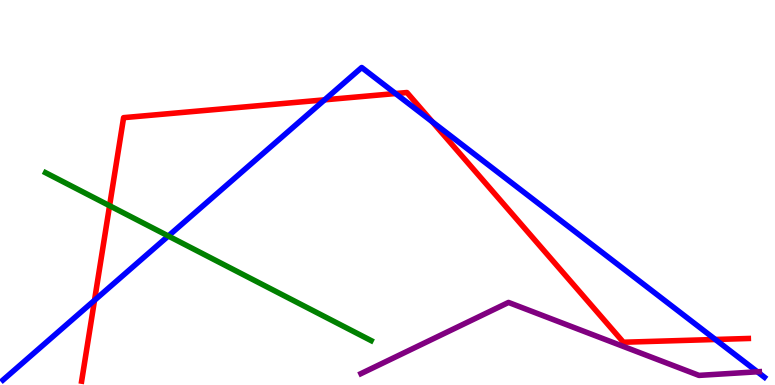[{'lines': ['blue', 'red'], 'intersections': [{'x': 1.22, 'y': 2.2}, {'x': 4.19, 'y': 7.41}, {'x': 5.1, 'y': 7.57}, {'x': 5.58, 'y': 6.83}, {'x': 9.23, 'y': 1.18}]}, {'lines': ['green', 'red'], 'intersections': [{'x': 1.41, 'y': 4.66}]}, {'lines': ['purple', 'red'], 'intersections': []}, {'lines': ['blue', 'green'], 'intersections': [{'x': 2.17, 'y': 3.87}]}, {'lines': ['blue', 'purple'], 'intersections': [{'x': 9.77, 'y': 0.343}]}, {'lines': ['green', 'purple'], 'intersections': []}]